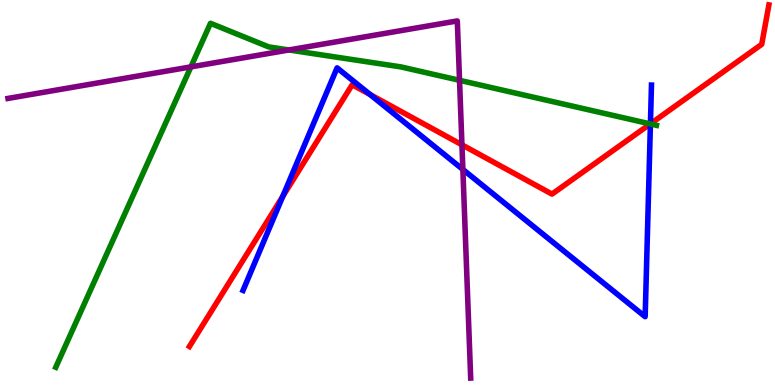[{'lines': ['blue', 'red'], 'intersections': [{'x': 3.65, 'y': 4.9}, {'x': 4.78, 'y': 7.54}, {'x': 8.39, 'y': 6.78}]}, {'lines': ['green', 'red'], 'intersections': [{'x': 8.39, 'y': 6.78}]}, {'lines': ['purple', 'red'], 'intersections': [{'x': 5.96, 'y': 6.24}]}, {'lines': ['blue', 'green'], 'intersections': [{'x': 8.39, 'y': 6.78}]}, {'lines': ['blue', 'purple'], 'intersections': [{'x': 5.97, 'y': 5.6}]}, {'lines': ['green', 'purple'], 'intersections': [{'x': 2.46, 'y': 8.26}, {'x': 3.73, 'y': 8.7}, {'x': 5.93, 'y': 7.91}]}]